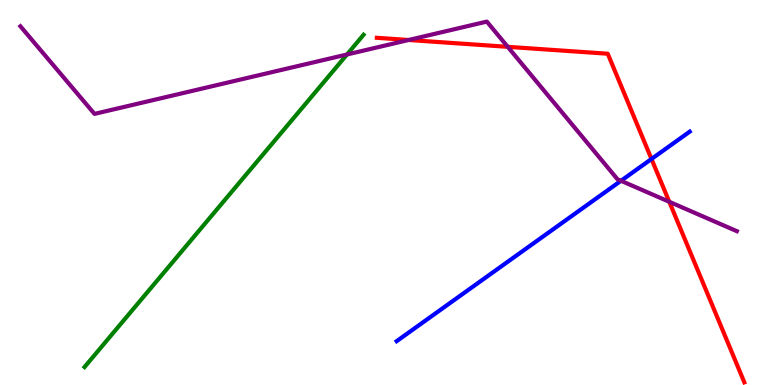[{'lines': ['blue', 'red'], 'intersections': [{'x': 8.41, 'y': 5.87}]}, {'lines': ['green', 'red'], 'intersections': []}, {'lines': ['purple', 'red'], 'intersections': [{'x': 5.27, 'y': 8.96}, {'x': 6.55, 'y': 8.78}, {'x': 8.64, 'y': 4.76}]}, {'lines': ['blue', 'green'], 'intersections': []}, {'lines': ['blue', 'purple'], 'intersections': [{'x': 8.01, 'y': 5.3}]}, {'lines': ['green', 'purple'], 'intersections': [{'x': 4.48, 'y': 8.58}]}]